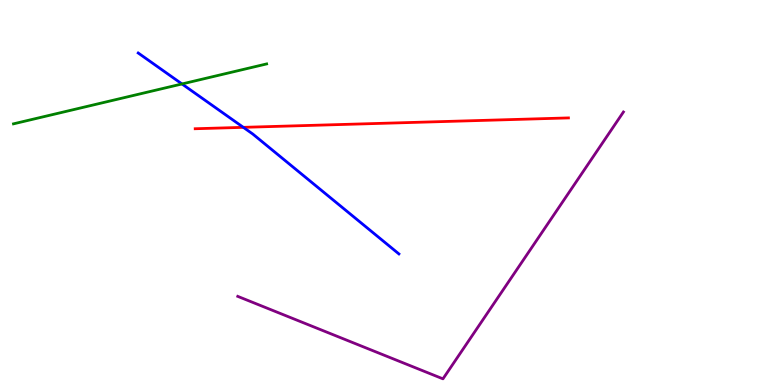[{'lines': ['blue', 'red'], 'intersections': [{'x': 3.14, 'y': 6.69}]}, {'lines': ['green', 'red'], 'intersections': []}, {'lines': ['purple', 'red'], 'intersections': []}, {'lines': ['blue', 'green'], 'intersections': [{'x': 2.35, 'y': 7.82}]}, {'lines': ['blue', 'purple'], 'intersections': []}, {'lines': ['green', 'purple'], 'intersections': []}]